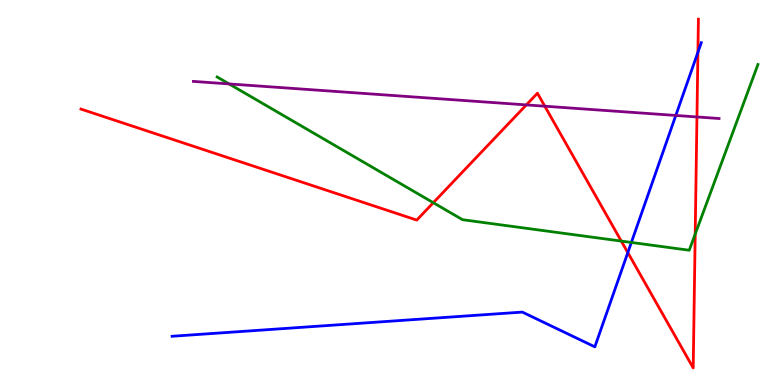[{'lines': ['blue', 'red'], 'intersections': [{'x': 8.1, 'y': 3.44}, {'x': 9.01, 'y': 8.64}]}, {'lines': ['green', 'red'], 'intersections': [{'x': 5.59, 'y': 4.73}, {'x': 8.02, 'y': 3.74}, {'x': 8.97, 'y': 3.92}]}, {'lines': ['purple', 'red'], 'intersections': [{'x': 6.79, 'y': 7.28}, {'x': 7.03, 'y': 7.24}, {'x': 8.99, 'y': 6.96}]}, {'lines': ['blue', 'green'], 'intersections': [{'x': 8.15, 'y': 3.7}]}, {'lines': ['blue', 'purple'], 'intersections': [{'x': 8.72, 'y': 7.0}]}, {'lines': ['green', 'purple'], 'intersections': [{'x': 2.96, 'y': 7.82}]}]